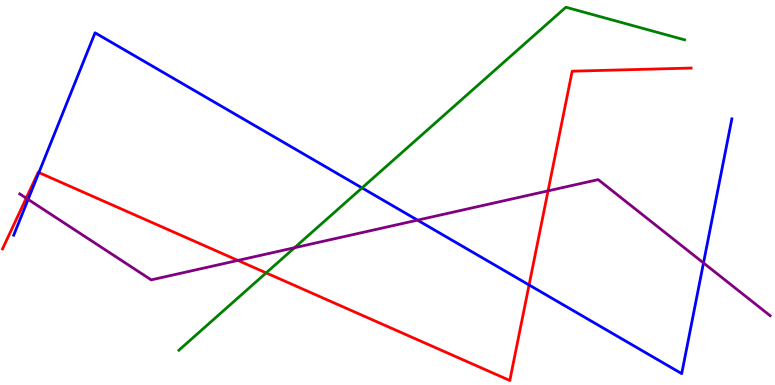[{'lines': ['blue', 'red'], 'intersections': [{'x': 0.502, 'y': 5.52}, {'x': 6.83, 'y': 2.6}]}, {'lines': ['green', 'red'], 'intersections': [{'x': 3.43, 'y': 2.91}]}, {'lines': ['purple', 'red'], 'intersections': [{'x': 0.338, 'y': 4.85}, {'x': 3.07, 'y': 3.24}, {'x': 7.07, 'y': 5.04}]}, {'lines': ['blue', 'green'], 'intersections': [{'x': 4.67, 'y': 5.12}]}, {'lines': ['blue', 'purple'], 'intersections': [{'x': 0.363, 'y': 4.82}, {'x': 5.39, 'y': 4.28}, {'x': 9.08, 'y': 3.17}]}, {'lines': ['green', 'purple'], 'intersections': [{'x': 3.8, 'y': 3.57}]}]